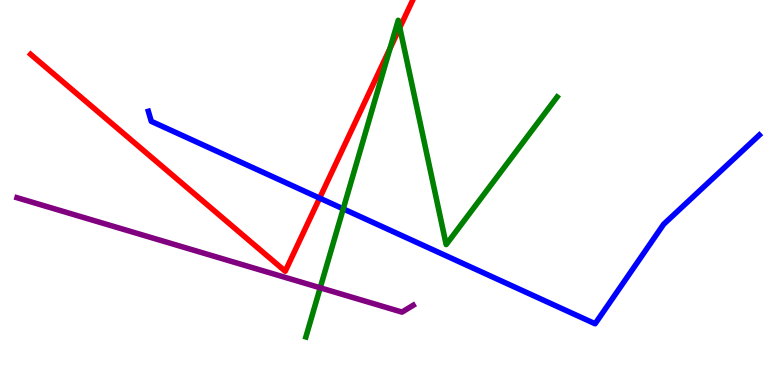[{'lines': ['blue', 'red'], 'intersections': [{'x': 4.12, 'y': 4.85}]}, {'lines': ['green', 'red'], 'intersections': [{'x': 5.03, 'y': 8.74}, {'x': 5.16, 'y': 9.28}]}, {'lines': ['purple', 'red'], 'intersections': []}, {'lines': ['blue', 'green'], 'intersections': [{'x': 4.43, 'y': 4.57}]}, {'lines': ['blue', 'purple'], 'intersections': []}, {'lines': ['green', 'purple'], 'intersections': [{'x': 4.13, 'y': 2.52}]}]